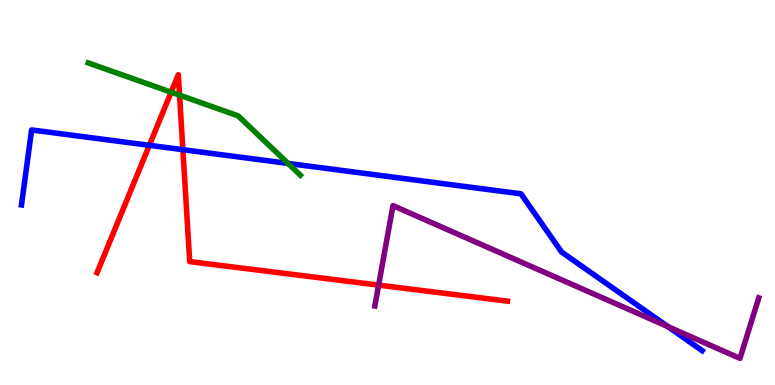[{'lines': ['blue', 'red'], 'intersections': [{'x': 1.93, 'y': 6.23}, {'x': 2.36, 'y': 6.11}]}, {'lines': ['green', 'red'], 'intersections': [{'x': 2.21, 'y': 7.61}, {'x': 2.32, 'y': 7.53}]}, {'lines': ['purple', 'red'], 'intersections': [{'x': 4.89, 'y': 2.59}]}, {'lines': ['blue', 'green'], 'intersections': [{'x': 3.72, 'y': 5.76}]}, {'lines': ['blue', 'purple'], 'intersections': [{'x': 8.62, 'y': 1.52}]}, {'lines': ['green', 'purple'], 'intersections': []}]